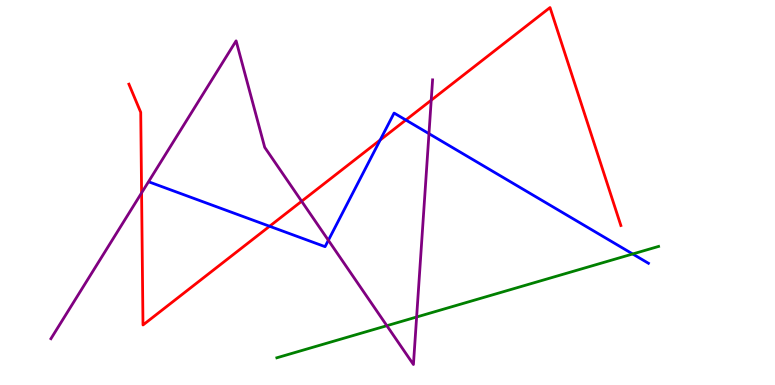[{'lines': ['blue', 'red'], 'intersections': [{'x': 3.48, 'y': 4.12}, {'x': 4.91, 'y': 6.36}, {'x': 5.24, 'y': 6.88}]}, {'lines': ['green', 'red'], 'intersections': []}, {'lines': ['purple', 'red'], 'intersections': [{'x': 1.83, 'y': 4.99}, {'x': 3.89, 'y': 4.77}, {'x': 5.56, 'y': 7.4}]}, {'lines': ['blue', 'green'], 'intersections': [{'x': 8.16, 'y': 3.4}]}, {'lines': ['blue', 'purple'], 'intersections': [{'x': 4.24, 'y': 3.76}, {'x': 5.54, 'y': 6.53}]}, {'lines': ['green', 'purple'], 'intersections': [{'x': 4.99, 'y': 1.54}, {'x': 5.38, 'y': 1.77}]}]